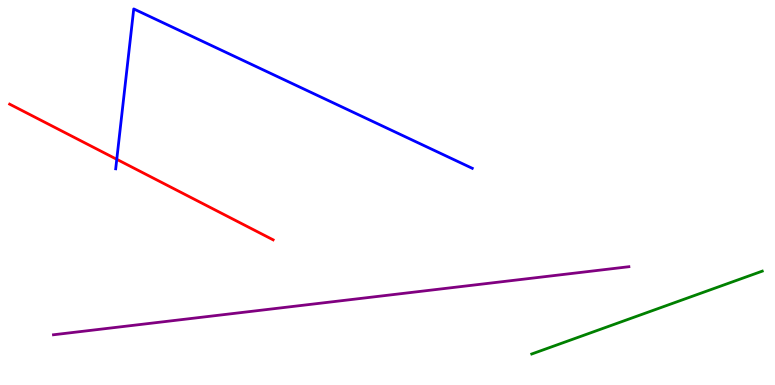[{'lines': ['blue', 'red'], 'intersections': [{'x': 1.51, 'y': 5.86}]}, {'lines': ['green', 'red'], 'intersections': []}, {'lines': ['purple', 'red'], 'intersections': []}, {'lines': ['blue', 'green'], 'intersections': []}, {'lines': ['blue', 'purple'], 'intersections': []}, {'lines': ['green', 'purple'], 'intersections': []}]